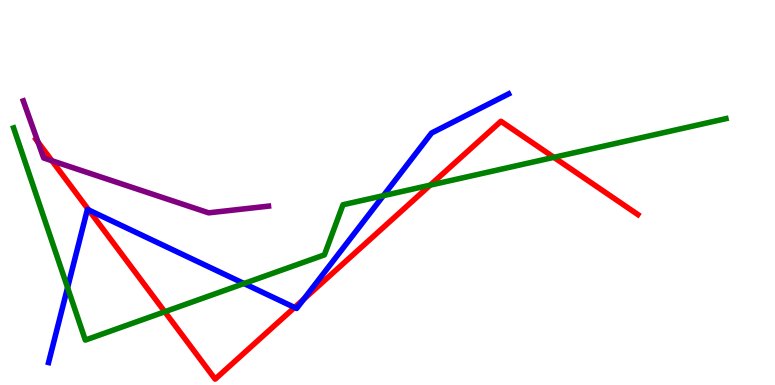[{'lines': ['blue', 'red'], 'intersections': [{'x': 1.15, 'y': 4.54}, {'x': 3.8, 'y': 2.01}, {'x': 3.92, 'y': 2.23}]}, {'lines': ['green', 'red'], 'intersections': [{'x': 2.13, 'y': 1.9}, {'x': 5.55, 'y': 5.19}, {'x': 7.15, 'y': 5.91}]}, {'lines': ['purple', 'red'], 'intersections': [{'x': 0.491, 'y': 6.31}, {'x': 0.67, 'y': 5.83}]}, {'lines': ['blue', 'green'], 'intersections': [{'x': 0.872, 'y': 2.53}, {'x': 3.15, 'y': 2.64}, {'x': 4.95, 'y': 4.92}]}, {'lines': ['blue', 'purple'], 'intersections': []}, {'lines': ['green', 'purple'], 'intersections': []}]